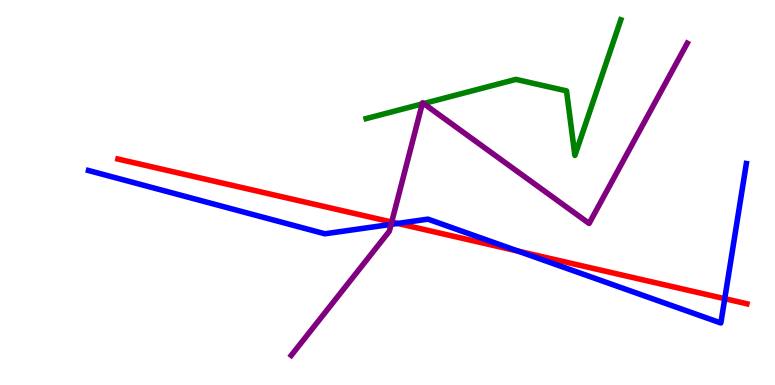[{'lines': ['blue', 'red'], 'intersections': [{'x': 5.13, 'y': 4.2}, {'x': 6.69, 'y': 3.48}, {'x': 9.35, 'y': 2.24}]}, {'lines': ['green', 'red'], 'intersections': []}, {'lines': ['purple', 'red'], 'intersections': [{'x': 5.05, 'y': 4.23}]}, {'lines': ['blue', 'green'], 'intersections': []}, {'lines': ['blue', 'purple'], 'intersections': [{'x': 5.05, 'y': 4.17}]}, {'lines': ['green', 'purple'], 'intersections': [{'x': 5.45, 'y': 7.3}, {'x': 5.47, 'y': 7.31}]}]